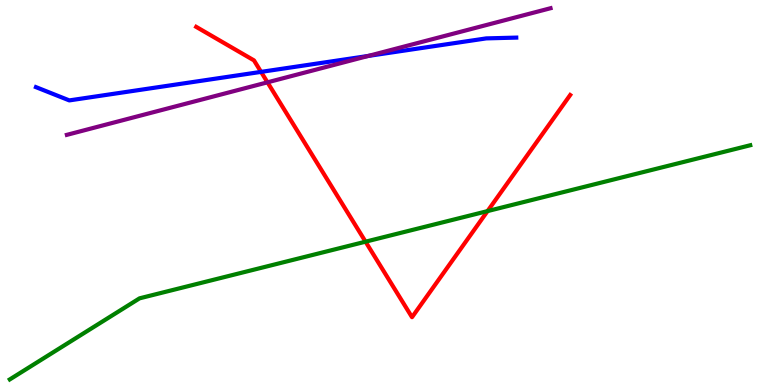[{'lines': ['blue', 'red'], 'intersections': [{'x': 3.37, 'y': 8.13}]}, {'lines': ['green', 'red'], 'intersections': [{'x': 4.72, 'y': 3.72}, {'x': 6.29, 'y': 4.52}]}, {'lines': ['purple', 'red'], 'intersections': [{'x': 3.45, 'y': 7.86}]}, {'lines': ['blue', 'green'], 'intersections': []}, {'lines': ['blue', 'purple'], 'intersections': [{'x': 4.75, 'y': 8.55}]}, {'lines': ['green', 'purple'], 'intersections': []}]